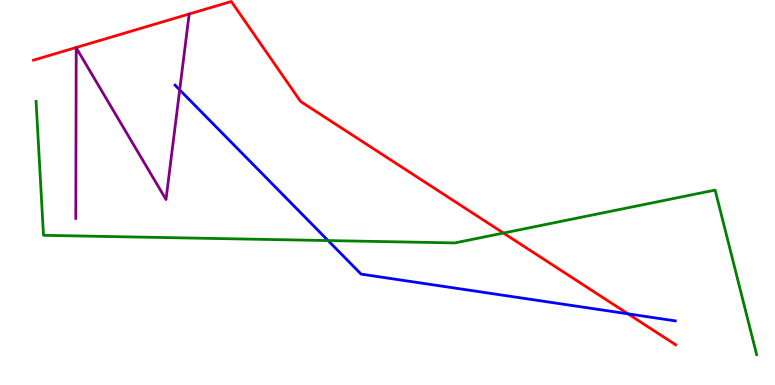[{'lines': ['blue', 'red'], 'intersections': [{'x': 8.1, 'y': 1.85}]}, {'lines': ['green', 'red'], 'intersections': [{'x': 6.5, 'y': 3.95}]}, {'lines': ['purple', 'red'], 'intersections': []}, {'lines': ['blue', 'green'], 'intersections': [{'x': 4.23, 'y': 3.75}]}, {'lines': ['blue', 'purple'], 'intersections': [{'x': 2.32, 'y': 7.67}]}, {'lines': ['green', 'purple'], 'intersections': []}]